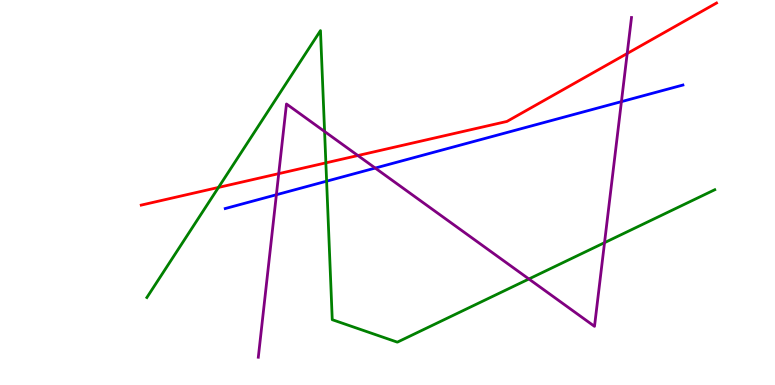[{'lines': ['blue', 'red'], 'intersections': []}, {'lines': ['green', 'red'], 'intersections': [{'x': 2.82, 'y': 5.13}, {'x': 4.2, 'y': 5.77}]}, {'lines': ['purple', 'red'], 'intersections': [{'x': 3.6, 'y': 5.49}, {'x': 4.62, 'y': 5.96}, {'x': 8.09, 'y': 8.61}]}, {'lines': ['blue', 'green'], 'intersections': [{'x': 4.21, 'y': 5.29}]}, {'lines': ['blue', 'purple'], 'intersections': [{'x': 3.57, 'y': 4.94}, {'x': 4.84, 'y': 5.63}, {'x': 8.02, 'y': 7.36}]}, {'lines': ['green', 'purple'], 'intersections': [{'x': 4.19, 'y': 6.58}, {'x': 6.82, 'y': 2.75}, {'x': 7.8, 'y': 3.7}]}]